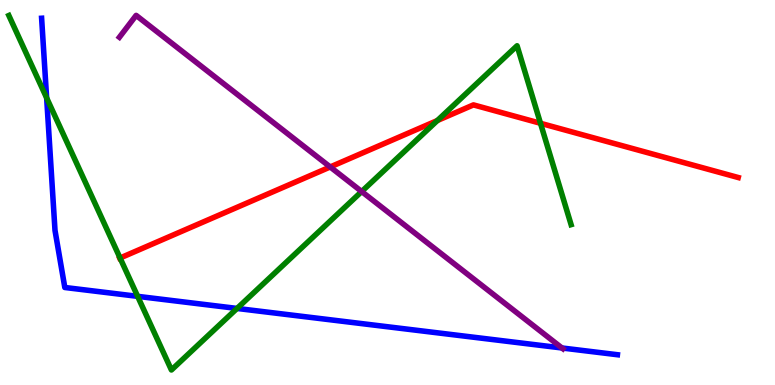[{'lines': ['blue', 'red'], 'intersections': []}, {'lines': ['green', 'red'], 'intersections': [{'x': 1.55, 'y': 3.3}, {'x': 5.64, 'y': 6.87}, {'x': 6.97, 'y': 6.8}]}, {'lines': ['purple', 'red'], 'intersections': [{'x': 4.26, 'y': 5.66}]}, {'lines': ['blue', 'green'], 'intersections': [{'x': 0.602, 'y': 7.46}, {'x': 1.78, 'y': 2.3}, {'x': 3.06, 'y': 1.99}]}, {'lines': ['blue', 'purple'], 'intersections': [{'x': 7.25, 'y': 0.962}]}, {'lines': ['green', 'purple'], 'intersections': [{'x': 4.67, 'y': 5.03}]}]